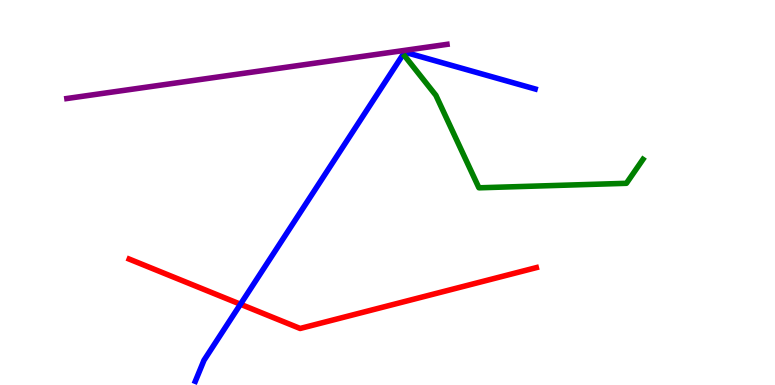[{'lines': ['blue', 'red'], 'intersections': [{'x': 3.1, 'y': 2.1}]}, {'lines': ['green', 'red'], 'intersections': []}, {'lines': ['purple', 'red'], 'intersections': []}, {'lines': ['blue', 'green'], 'intersections': []}, {'lines': ['blue', 'purple'], 'intersections': []}, {'lines': ['green', 'purple'], 'intersections': []}]